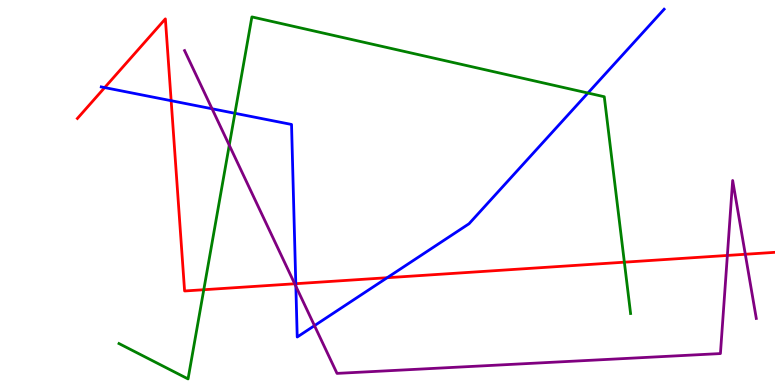[{'lines': ['blue', 'red'], 'intersections': [{'x': 1.35, 'y': 7.73}, {'x': 2.21, 'y': 7.38}, {'x': 3.82, 'y': 2.63}, {'x': 5.0, 'y': 2.79}]}, {'lines': ['green', 'red'], 'intersections': [{'x': 2.63, 'y': 2.47}, {'x': 8.06, 'y': 3.19}]}, {'lines': ['purple', 'red'], 'intersections': [{'x': 3.8, 'y': 2.63}, {'x': 9.39, 'y': 3.37}, {'x': 9.62, 'y': 3.4}]}, {'lines': ['blue', 'green'], 'intersections': [{'x': 3.03, 'y': 7.06}, {'x': 7.59, 'y': 7.58}]}, {'lines': ['blue', 'purple'], 'intersections': [{'x': 2.74, 'y': 7.17}, {'x': 3.82, 'y': 2.57}, {'x': 4.06, 'y': 1.54}]}, {'lines': ['green', 'purple'], 'intersections': [{'x': 2.96, 'y': 6.23}]}]